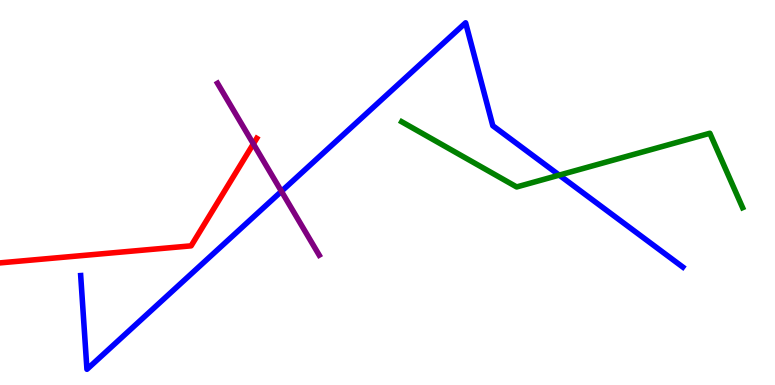[{'lines': ['blue', 'red'], 'intersections': []}, {'lines': ['green', 'red'], 'intersections': []}, {'lines': ['purple', 'red'], 'intersections': [{'x': 3.27, 'y': 6.26}]}, {'lines': ['blue', 'green'], 'intersections': [{'x': 7.22, 'y': 5.45}]}, {'lines': ['blue', 'purple'], 'intersections': [{'x': 3.63, 'y': 5.03}]}, {'lines': ['green', 'purple'], 'intersections': []}]